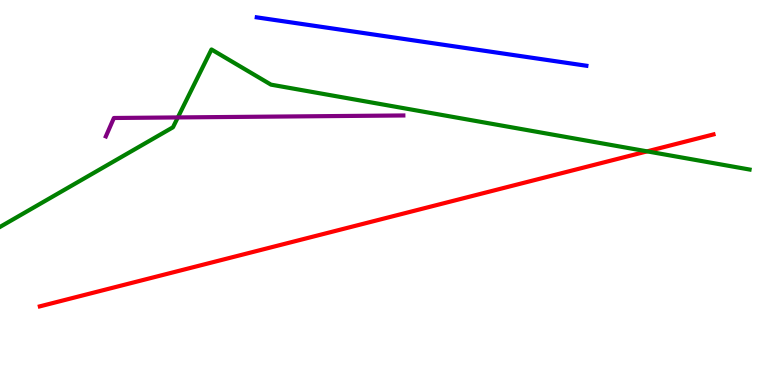[{'lines': ['blue', 'red'], 'intersections': []}, {'lines': ['green', 'red'], 'intersections': [{'x': 8.35, 'y': 6.07}]}, {'lines': ['purple', 'red'], 'intersections': []}, {'lines': ['blue', 'green'], 'intersections': []}, {'lines': ['blue', 'purple'], 'intersections': []}, {'lines': ['green', 'purple'], 'intersections': [{'x': 2.29, 'y': 6.95}]}]